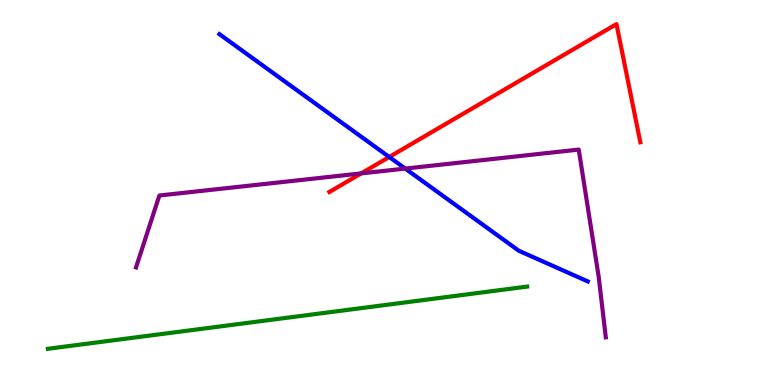[{'lines': ['blue', 'red'], 'intersections': [{'x': 5.02, 'y': 5.92}]}, {'lines': ['green', 'red'], 'intersections': []}, {'lines': ['purple', 'red'], 'intersections': [{'x': 4.66, 'y': 5.5}]}, {'lines': ['blue', 'green'], 'intersections': []}, {'lines': ['blue', 'purple'], 'intersections': [{'x': 5.23, 'y': 5.62}]}, {'lines': ['green', 'purple'], 'intersections': []}]